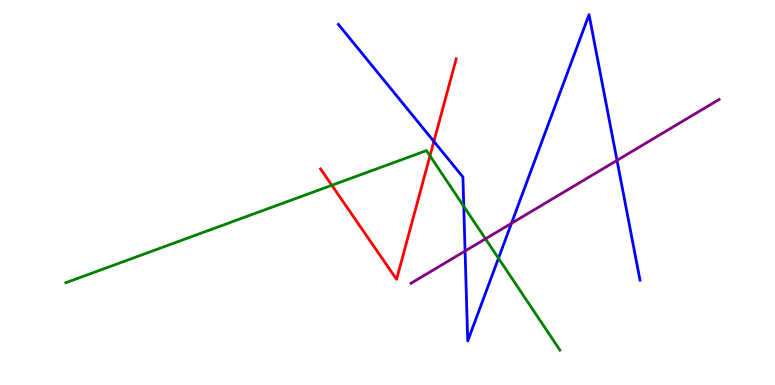[{'lines': ['blue', 'red'], 'intersections': [{'x': 5.6, 'y': 6.33}]}, {'lines': ['green', 'red'], 'intersections': [{'x': 4.28, 'y': 5.19}, {'x': 5.55, 'y': 5.95}]}, {'lines': ['purple', 'red'], 'intersections': []}, {'lines': ['blue', 'green'], 'intersections': [{'x': 5.98, 'y': 4.64}, {'x': 6.43, 'y': 3.29}]}, {'lines': ['blue', 'purple'], 'intersections': [{'x': 6.0, 'y': 3.48}, {'x': 6.6, 'y': 4.2}, {'x': 7.96, 'y': 5.83}]}, {'lines': ['green', 'purple'], 'intersections': [{'x': 6.26, 'y': 3.8}]}]